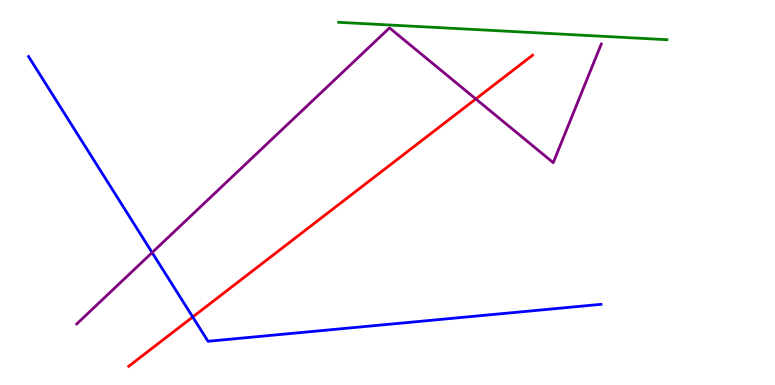[{'lines': ['blue', 'red'], 'intersections': [{'x': 2.49, 'y': 1.77}]}, {'lines': ['green', 'red'], 'intersections': []}, {'lines': ['purple', 'red'], 'intersections': [{'x': 6.14, 'y': 7.43}]}, {'lines': ['blue', 'green'], 'intersections': []}, {'lines': ['blue', 'purple'], 'intersections': [{'x': 1.96, 'y': 3.44}]}, {'lines': ['green', 'purple'], 'intersections': []}]